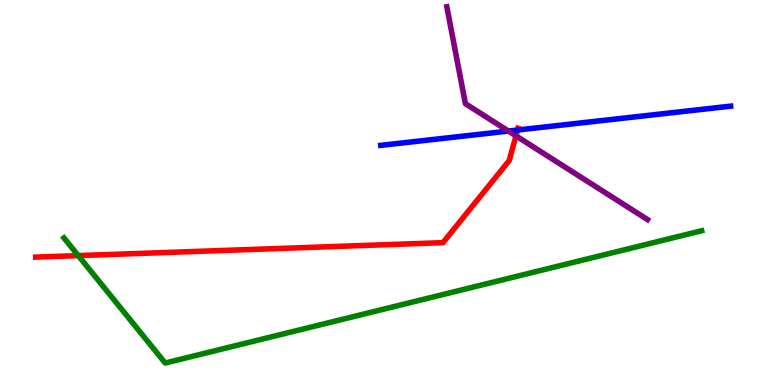[{'lines': ['blue', 'red'], 'intersections': [{'x': 6.68, 'y': 6.62}]}, {'lines': ['green', 'red'], 'intersections': [{'x': 1.01, 'y': 3.36}]}, {'lines': ['purple', 'red'], 'intersections': [{'x': 6.66, 'y': 6.47}]}, {'lines': ['blue', 'green'], 'intersections': []}, {'lines': ['blue', 'purple'], 'intersections': [{'x': 6.56, 'y': 6.6}]}, {'lines': ['green', 'purple'], 'intersections': []}]